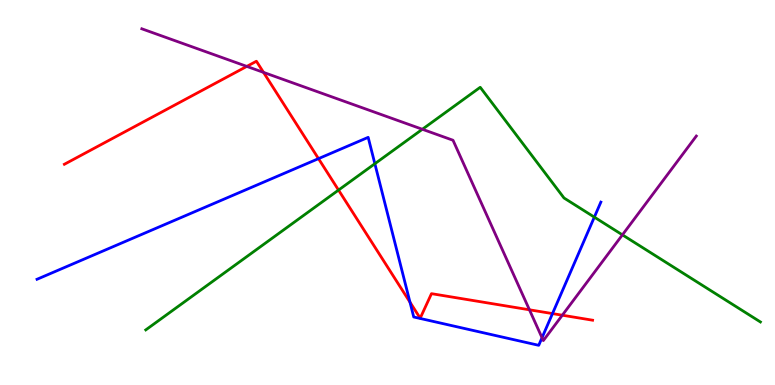[{'lines': ['blue', 'red'], 'intersections': [{'x': 4.11, 'y': 5.88}, {'x': 5.29, 'y': 2.15}, {'x': 7.13, 'y': 1.85}]}, {'lines': ['green', 'red'], 'intersections': [{'x': 4.37, 'y': 5.06}]}, {'lines': ['purple', 'red'], 'intersections': [{'x': 3.18, 'y': 8.28}, {'x': 3.4, 'y': 8.12}, {'x': 6.83, 'y': 1.95}, {'x': 7.26, 'y': 1.81}]}, {'lines': ['blue', 'green'], 'intersections': [{'x': 4.84, 'y': 5.75}, {'x': 7.67, 'y': 4.36}]}, {'lines': ['blue', 'purple'], 'intersections': [{'x': 6.99, 'y': 1.23}]}, {'lines': ['green', 'purple'], 'intersections': [{'x': 5.45, 'y': 6.64}, {'x': 8.03, 'y': 3.9}]}]